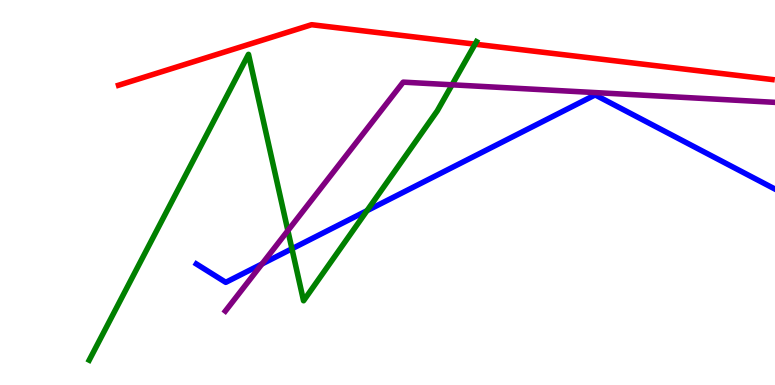[{'lines': ['blue', 'red'], 'intersections': []}, {'lines': ['green', 'red'], 'intersections': [{'x': 6.13, 'y': 8.85}]}, {'lines': ['purple', 'red'], 'intersections': []}, {'lines': ['blue', 'green'], 'intersections': [{'x': 3.77, 'y': 3.54}, {'x': 4.74, 'y': 4.53}]}, {'lines': ['blue', 'purple'], 'intersections': [{'x': 3.38, 'y': 3.14}]}, {'lines': ['green', 'purple'], 'intersections': [{'x': 3.71, 'y': 4.01}, {'x': 5.83, 'y': 7.8}]}]